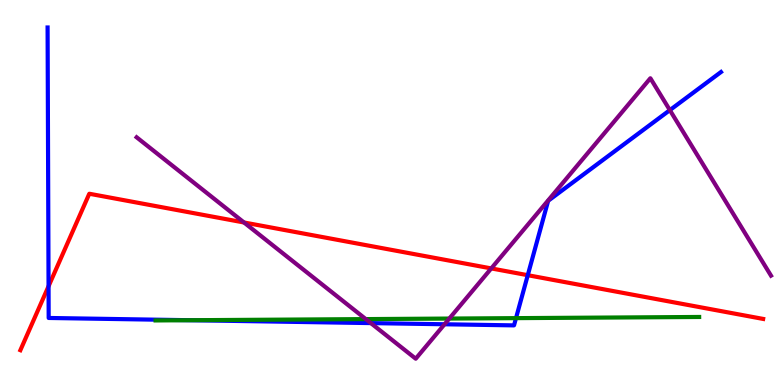[{'lines': ['blue', 'red'], 'intersections': [{'x': 0.626, 'y': 2.57}, {'x': 6.81, 'y': 2.85}]}, {'lines': ['green', 'red'], 'intersections': []}, {'lines': ['purple', 'red'], 'intersections': [{'x': 3.15, 'y': 4.22}, {'x': 6.34, 'y': 3.03}]}, {'lines': ['blue', 'green'], 'intersections': [{'x': 2.45, 'y': 1.68}, {'x': 6.66, 'y': 1.74}]}, {'lines': ['blue', 'purple'], 'intersections': [{'x': 4.79, 'y': 1.61}, {'x': 5.74, 'y': 1.58}, {'x': 8.64, 'y': 7.14}]}, {'lines': ['green', 'purple'], 'intersections': [{'x': 4.72, 'y': 1.71}, {'x': 5.8, 'y': 1.73}]}]